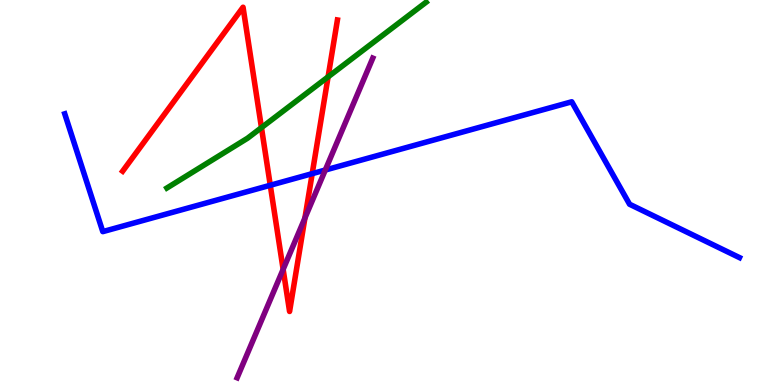[{'lines': ['blue', 'red'], 'intersections': [{'x': 3.49, 'y': 5.19}, {'x': 4.03, 'y': 5.49}]}, {'lines': ['green', 'red'], 'intersections': [{'x': 3.37, 'y': 6.69}, {'x': 4.23, 'y': 8.0}]}, {'lines': ['purple', 'red'], 'intersections': [{'x': 3.65, 'y': 3.0}, {'x': 3.93, 'y': 4.34}]}, {'lines': ['blue', 'green'], 'intersections': []}, {'lines': ['blue', 'purple'], 'intersections': [{'x': 4.2, 'y': 5.58}]}, {'lines': ['green', 'purple'], 'intersections': []}]